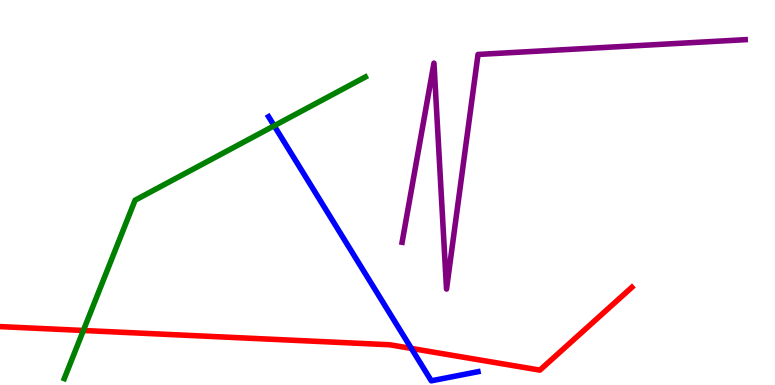[{'lines': ['blue', 'red'], 'intersections': [{'x': 5.31, 'y': 0.95}]}, {'lines': ['green', 'red'], 'intersections': [{'x': 1.08, 'y': 1.42}]}, {'lines': ['purple', 'red'], 'intersections': []}, {'lines': ['blue', 'green'], 'intersections': [{'x': 3.54, 'y': 6.73}]}, {'lines': ['blue', 'purple'], 'intersections': []}, {'lines': ['green', 'purple'], 'intersections': []}]